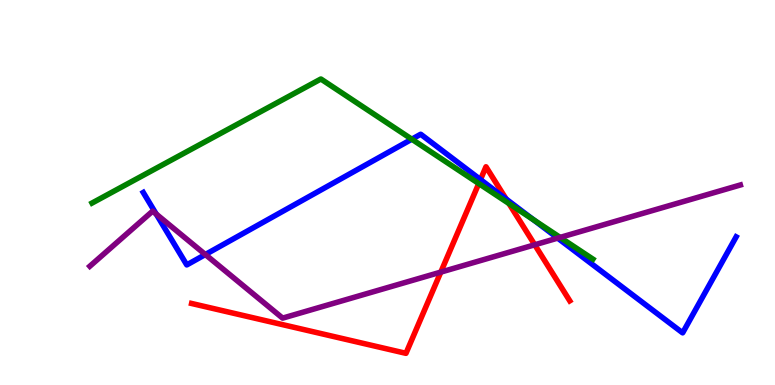[{'lines': ['blue', 'red'], 'intersections': [{'x': 6.2, 'y': 5.34}, {'x': 6.53, 'y': 4.83}]}, {'lines': ['green', 'red'], 'intersections': [{'x': 6.18, 'y': 5.23}, {'x': 6.57, 'y': 4.71}]}, {'lines': ['purple', 'red'], 'intersections': [{'x': 5.69, 'y': 2.93}, {'x': 6.9, 'y': 3.64}]}, {'lines': ['blue', 'green'], 'intersections': [{'x': 5.31, 'y': 6.38}, {'x': 6.88, 'y': 4.29}]}, {'lines': ['blue', 'purple'], 'intersections': [{'x': 2.02, 'y': 4.44}, {'x': 2.65, 'y': 3.39}, {'x': 7.2, 'y': 3.82}]}, {'lines': ['green', 'purple'], 'intersections': [{'x': 7.23, 'y': 3.83}]}]